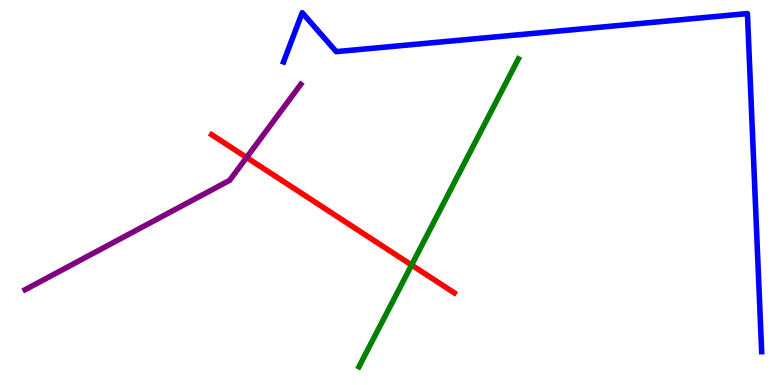[{'lines': ['blue', 'red'], 'intersections': []}, {'lines': ['green', 'red'], 'intersections': [{'x': 5.31, 'y': 3.12}]}, {'lines': ['purple', 'red'], 'intersections': [{'x': 3.18, 'y': 5.91}]}, {'lines': ['blue', 'green'], 'intersections': []}, {'lines': ['blue', 'purple'], 'intersections': []}, {'lines': ['green', 'purple'], 'intersections': []}]